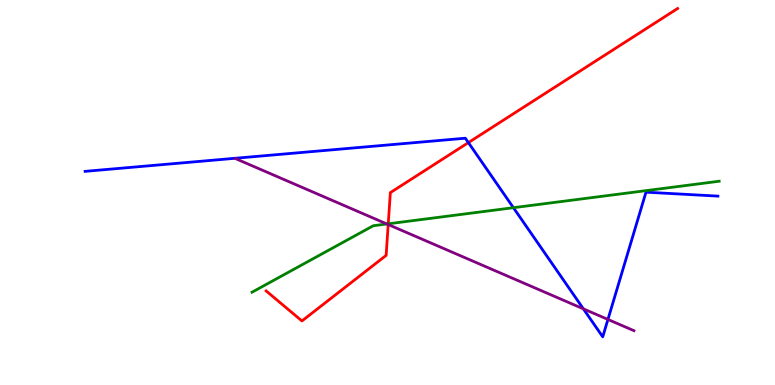[{'lines': ['blue', 'red'], 'intersections': [{'x': 6.04, 'y': 6.3}]}, {'lines': ['green', 'red'], 'intersections': [{'x': 5.01, 'y': 4.19}]}, {'lines': ['purple', 'red'], 'intersections': [{'x': 5.01, 'y': 4.17}]}, {'lines': ['blue', 'green'], 'intersections': [{'x': 6.62, 'y': 4.61}]}, {'lines': ['blue', 'purple'], 'intersections': [{'x': 7.53, 'y': 1.98}, {'x': 7.84, 'y': 1.7}]}, {'lines': ['green', 'purple'], 'intersections': [{'x': 4.99, 'y': 4.18}]}]